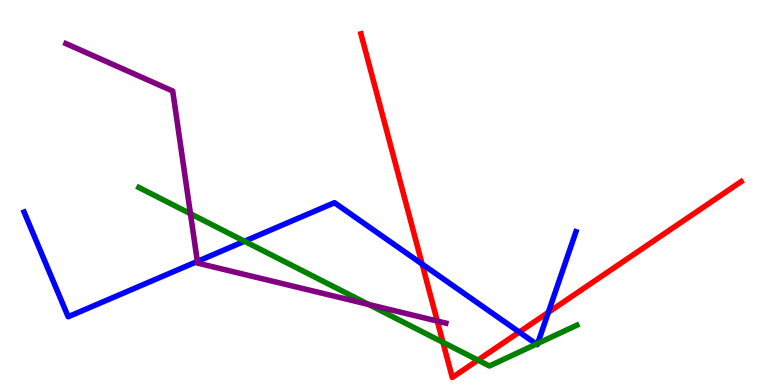[{'lines': ['blue', 'red'], 'intersections': [{'x': 5.45, 'y': 3.14}, {'x': 6.7, 'y': 1.37}, {'x': 7.08, 'y': 1.89}]}, {'lines': ['green', 'red'], 'intersections': [{'x': 5.72, 'y': 1.11}, {'x': 6.17, 'y': 0.647}]}, {'lines': ['purple', 'red'], 'intersections': [{'x': 5.64, 'y': 1.66}]}, {'lines': ['blue', 'green'], 'intersections': [{'x': 3.15, 'y': 3.73}, {'x': 6.92, 'y': 1.06}, {'x': 6.94, 'y': 1.08}]}, {'lines': ['blue', 'purple'], 'intersections': [{'x': 2.55, 'y': 3.21}]}, {'lines': ['green', 'purple'], 'intersections': [{'x': 2.46, 'y': 4.45}, {'x': 4.76, 'y': 2.09}]}]